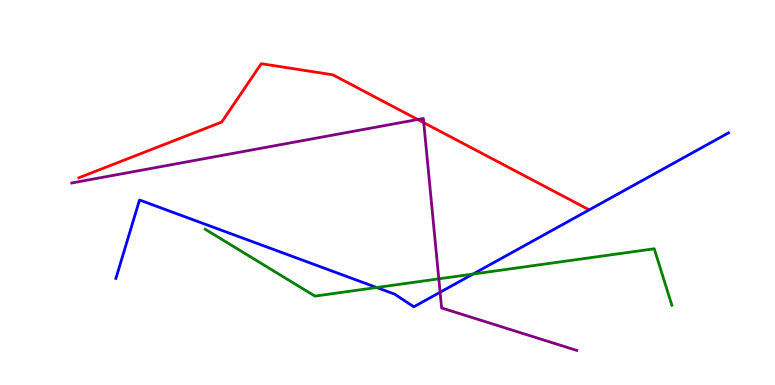[{'lines': ['blue', 'red'], 'intersections': []}, {'lines': ['green', 'red'], 'intersections': []}, {'lines': ['purple', 'red'], 'intersections': [{'x': 5.39, 'y': 6.9}, {'x': 5.47, 'y': 6.81}]}, {'lines': ['blue', 'green'], 'intersections': [{'x': 4.86, 'y': 2.53}, {'x': 6.1, 'y': 2.88}]}, {'lines': ['blue', 'purple'], 'intersections': [{'x': 5.68, 'y': 2.41}]}, {'lines': ['green', 'purple'], 'intersections': [{'x': 5.66, 'y': 2.76}]}]